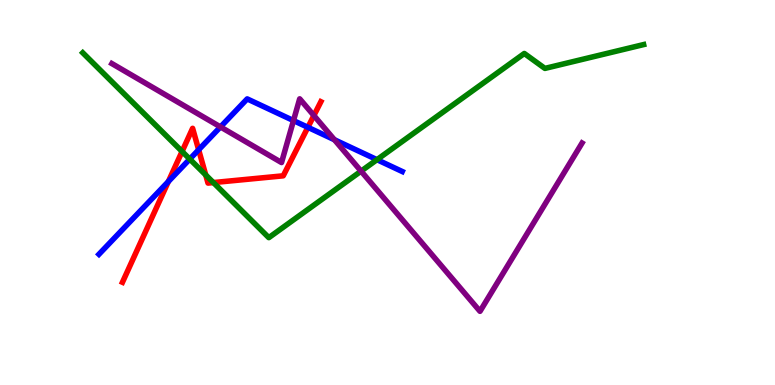[{'lines': ['blue', 'red'], 'intersections': [{'x': 2.17, 'y': 5.29}, {'x': 2.56, 'y': 6.11}, {'x': 3.97, 'y': 6.69}]}, {'lines': ['green', 'red'], 'intersections': [{'x': 2.35, 'y': 6.07}, {'x': 2.65, 'y': 5.46}, {'x': 2.75, 'y': 5.26}]}, {'lines': ['purple', 'red'], 'intersections': [{'x': 4.05, 'y': 7.0}]}, {'lines': ['blue', 'green'], 'intersections': [{'x': 2.45, 'y': 5.87}, {'x': 4.86, 'y': 5.85}]}, {'lines': ['blue', 'purple'], 'intersections': [{'x': 2.84, 'y': 6.7}, {'x': 3.79, 'y': 6.87}, {'x': 4.32, 'y': 6.37}]}, {'lines': ['green', 'purple'], 'intersections': [{'x': 4.66, 'y': 5.55}]}]